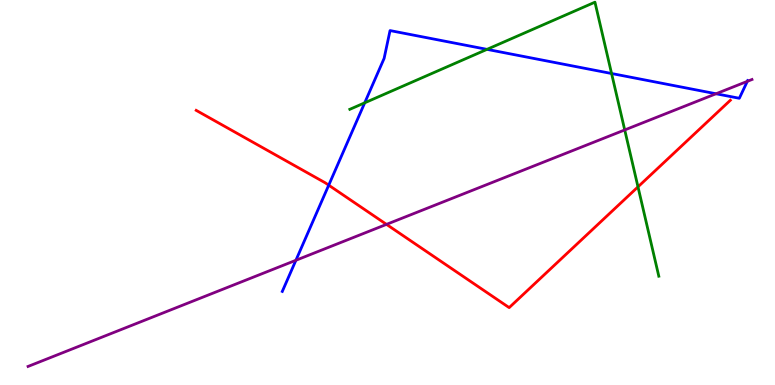[{'lines': ['blue', 'red'], 'intersections': [{'x': 4.24, 'y': 5.19}]}, {'lines': ['green', 'red'], 'intersections': [{'x': 8.23, 'y': 5.15}]}, {'lines': ['purple', 'red'], 'intersections': [{'x': 4.99, 'y': 4.17}]}, {'lines': ['blue', 'green'], 'intersections': [{'x': 4.71, 'y': 7.33}, {'x': 6.28, 'y': 8.72}, {'x': 7.89, 'y': 8.09}]}, {'lines': ['blue', 'purple'], 'intersections': [{'x': 3.82, 'y': 3.24}, {'x': 9.24, 'y': 7.56}, {'x': 9.64, 'y': 7.89}]}, {'lines': ['green', 'purple'], 'intersections': [{'x': 8.06, 'y': 6.62}]}]